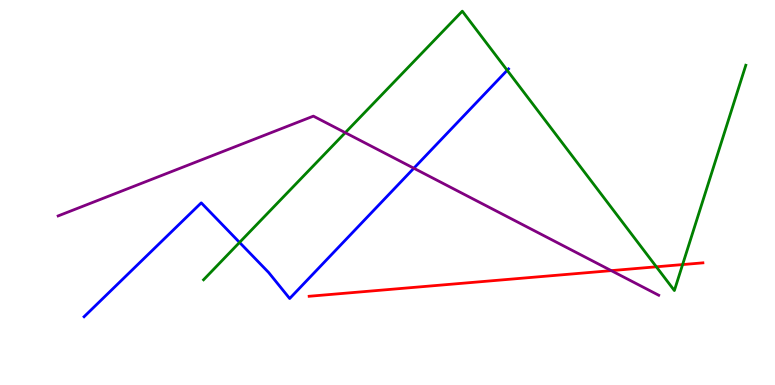[{'lines': ['blue', 'red'], 'intersections': []}, {'lines': ['green', 'red'], 'intersections': [{'x': 8.47, 'y': 3.07}, {'x': 8.81, 'y': 3.13}]}, {'lines': ['purple', 'red'], 'intersections': [{'x': 7.89, 'y': 2.97}]}, {'lines': ['blue', 'green'], 'intersections': [{'x': 3.09, 'y': 3.7}, {'x': 6.54, 'y': 8.17}]}, {'lines': ['blue', 'purple'], 'intersections': [{'x': 5.34, 'y': 5.63}]}, {'lines': ['green', 'purple'], 'intersections': [{'x': 4.46, 'y': 6.55}]}]